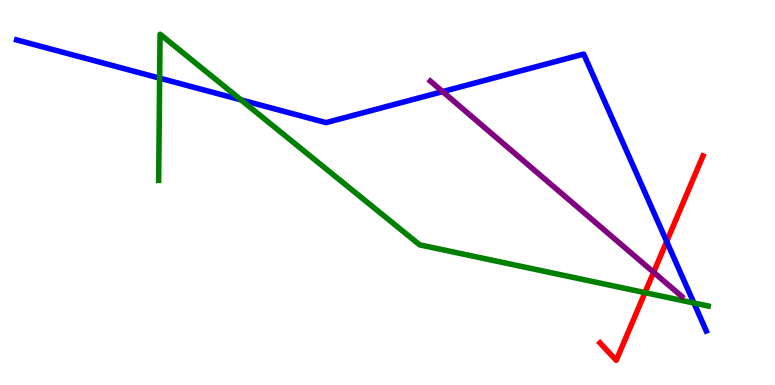[{'lines': ['blue', 'red'], 'intersections': [{'x': 8.6, 'y': 3.73}]}, {'lines': ['green', 'red'], 'intersections': [{'x': 8.32, 'y': 2.4}]}, {'lines': ['purple', 'red'], 'intersections': [{'x': 8.43, 'y': 2.93}]}, {'lines': ['blue', 'green'], 'intersections': [{'x': 2.06, 'y': 7.97}, {'x': 3.11, 'y': 7.41}, {'x': 8.95, 'y': 2.13}]}, {'lines': ['blue', 'purple'], 'intersections': [{'x': 5.71, 'y': 7.62}]}, {'lines': ['green', 'purple'], 'intersections': []}]